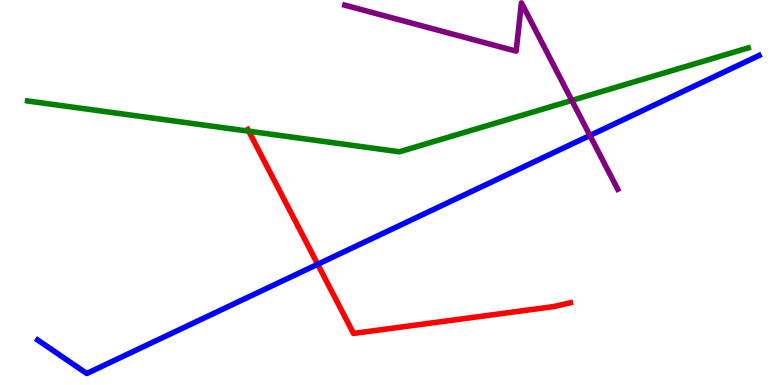[{'lines': ['blue', 'red'], 'intersections': [{'x': 4.1, 'y': 3.14}]}, {'lines': ['green', 'red'], 'intersections': [{'x': 3.21, 'y': 6.59}]}, {'lines': ['purple', 'red'], 'intersections': []}, {'lines': ['blue', 'green'], 'intersections': []}, {'lines': ['blue', 'purple'], 'intersections': [{'x': 7.61, 'y': 6.48}]}, {'lines': ['green', 'purple'], 'intersections': [{'x': 7.38, 'y': 7.39}]}]